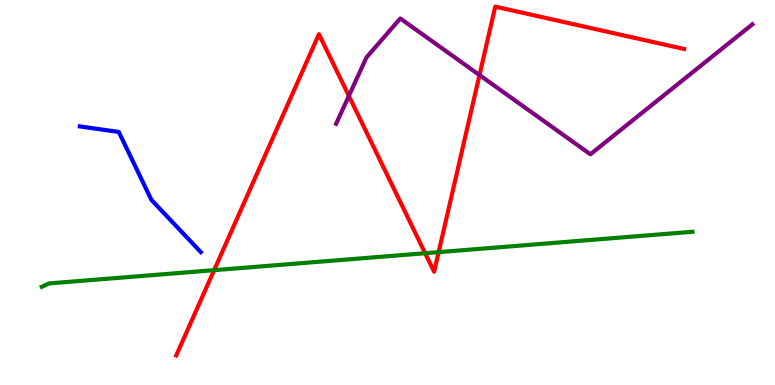[{'lines': ['blue', 'red'], 'intersections': []}, {'lines': ['green', 'red'], 'intersections': [{'x': 2.76, 'y': 2.98}, {'x': 5.49, 'y': 3.42}, {'x': 5.66, 'y': 3.45}]}, {'lines': ['purple', 'red'], 'intersections': [{'x': 4.5, 'y': 7.51}, {'x': 6.19, 'y': 8.05}]}, {'lines': ['blue', 'green'], 'intersections': []}, {'lines': ['blue', 'purple'], 'intersections': []}, {'lines': ['green', 'purple'], 'intersections': []}]